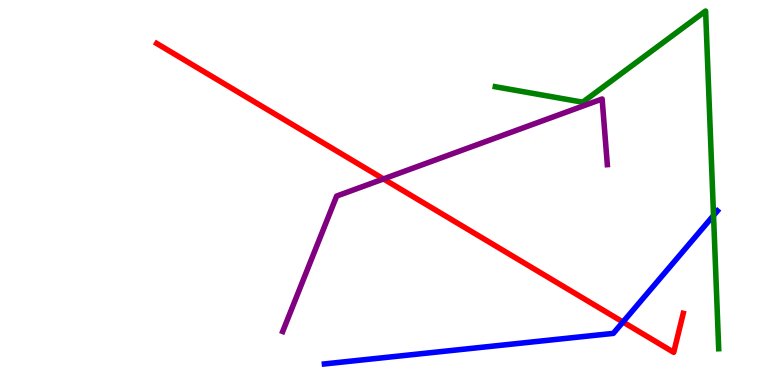[{'lines': ['blue', 'red'], 'intersections': [{'x': 8.04, 'y': 1.64}]}, {'lines': ['green', 'red'], 'intersections': []}, {'lines': ['purple', 'red'], 'intersections': [{'x': 4.95, 'y': 5.35}]}, {'lines': ['blue', 'green'], 'intersections': [{'x': 9.21, 'y': 4.4}]}, {'lines': ['blue', 'purple'], 'intersections': []}, {'lines': ['green', 'purple'], 'intersections': []}]